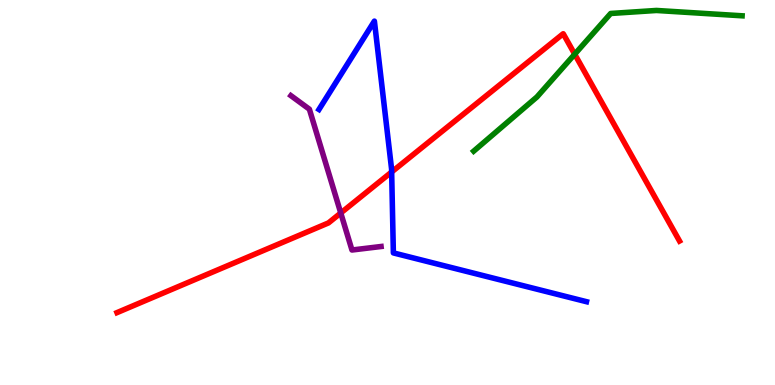[{'lines': ['blue', 'red'], 'intersections': [{'x': 5.05, 'y': 5.53}]}, {'lines': ['green', 'red'], 'intersections': [{'x': 7.42, 'y': 8.59}]}, {'lines': ['purple', 'red'], 'intersections': [{'x': 4.4, 'y': 4.47}]}, {'lines': ['blue', 'green'], 'intersections': []}, {'lines': ['blue', 'purple'], 'intersections': []}, {'lines': ['green', 'purple'], 'intersections': []}]